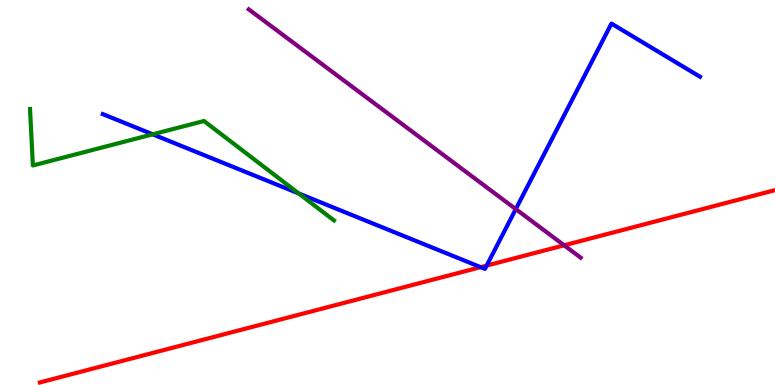[{'lines': ['blue', 'red'], 'intersections': [{'x': 6.2, 'y': 3.06}, {'x': 6.28, 'y': 3.1}]}, {'lines': ['green', 'red'], 'intersections': []}, {'lines': ['purple', 'red'], 'intersections': [{'x': 7.28, 'y': 3.63}]}, {'lines': ['blue', 'green'], 'intersections': [{'x': 1.97, 'y': 6.51}, {'x': 3.85, 'y': 4.97}]}, {'lines': ['blue', 'purple'], 'intersections': [{'x': 6.66, 'y': 4.57}]}, {'lines': ['green', 'purple'], 'intersections': []}]